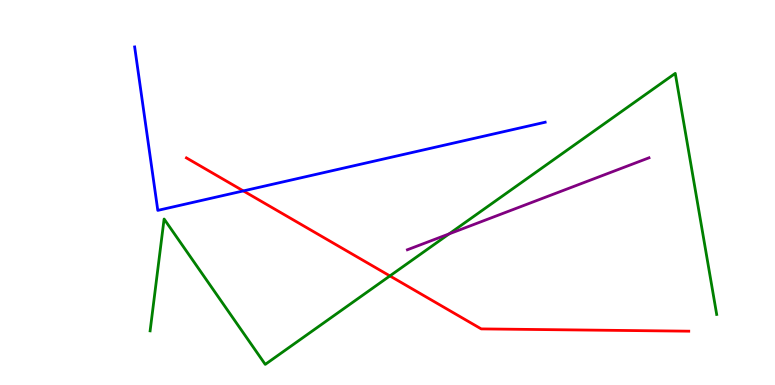[{'lines': ['blue', 'red'], 'intersections': [{'x': 3.14, 'y': 5.04}]}, {'lines': ['green', 'red'], 'intersections': [{'x': 5.03, 'y': 2.83}]}, {'lines': ['purple', 'red'], 'intersections': []}, {'lines': ['blue', 'green'], 'intersections': []}, {'lines': ['blue', 'purple'], 'intersections': []}, {'lines': ['green', 'purple'], 'intersections': [{'x': 5.8, 'y': 3.93}]}]